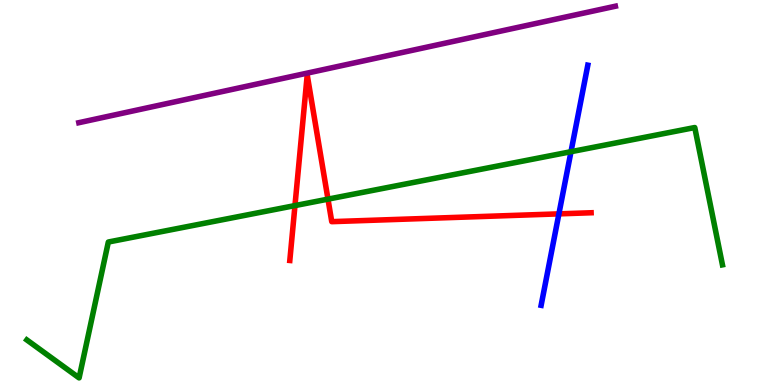[{'lines': ['blue', 'red'], 'intersections': [{'x': 7.21, 'y': 4.45}]}, {'lines': ['green', 'red'], 'intersections': [{'x': 3.81, 'y': 4.66}, {'x': 4.23, 'y': 4.83}]}, {'lines': ['purple', 'red'], 'intersections': []}, {'lines': ['blue', 'green'], 'intersections': [{'x': 7.37, 'y': 6.06}]}, {'lines': ['blue', 'purple'], 'intersections': []}, {'lines': ['green', 'purple'], 'intersections': []}]